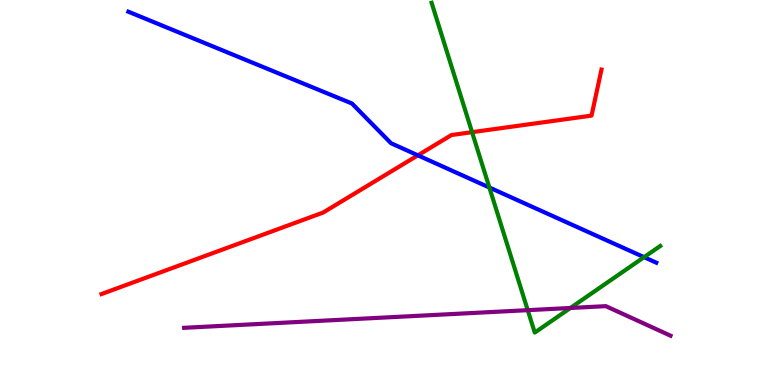[{'lines': ['blue', 'red'], 'intersections': [{'x': 5.39, 'y': 5.97}]}, {'lines': ['green', 'red'], 'intersections': [{'x': 6.09, 'y': 6.57}]}, {'lines': ['purple', 'red'], 'intersections': []}, {'lines': ['blue', 'green'], 'intersections': [{'x': 6.31, 'y': 5.13}, {'x': 8.31, 'y': 3.32}]}, {'lines': ['blue', 'purple'], 'intersections': []}, {'lines': ['green', 'purple'], 'intersections': [{'x': 6.81, 'y': 1.94}, {'x': 7.36, 'y': 2.0}]}]